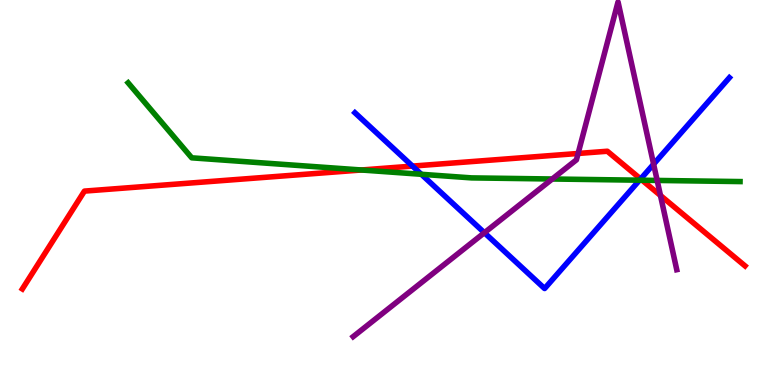[{'lines': ['blue', 'red'], 'intersections': [{'x': 5.32, 'y': 5.69}, {'x': 8.27, 'y': 5.35}]}, {'lines': ['green', 'red'], 'intersections': [{'x': 4.66, 'y': 5.58}, {'x': 8.29, 'y': 5.32}]}, {'lines': ['purple', 'red'], 'intersections': [{'x': 7.46, 'y': 6.01}, {'x': 8.52, 'y': 4.92}]}, {'lines': ['blue', 'green'], 'intersections': [{'x': 5.44, 'y': 5.47}, {'x': 8.25, 'y': 5.32}]}, {'lines': ['blue', 'purple'], 'intersections': [{'x': 6.25, 'y': 3.96}, {'x': 8.43, 'y': 5.74}]}, {'lines': ['green', 'purple'], 'intersections': [{'x': 7.13, 'y': 5.35}, {'x': 8.48, 'y': 5.31}]}]